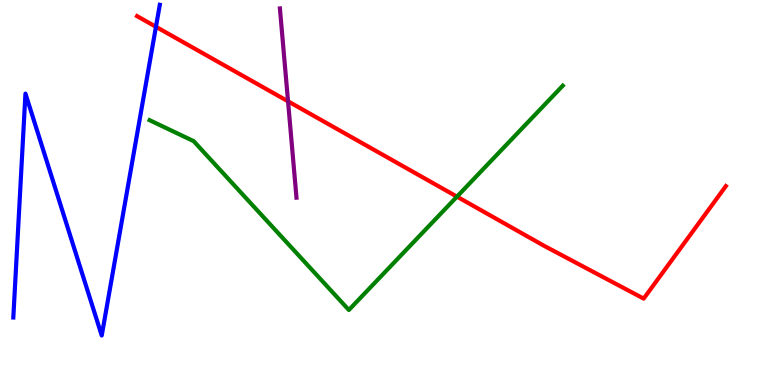[{'lines': ['blue', 'red'], 'intersections': [{'x': 2.01, 'y': 9.3}]}, {'lines': ['green', 'red'], 'intersections': [{'x': 5.9, 'y': 4.89}]}, {'lines': ['purple', 'red'], 'intersections': [{'x': 3.72, 'y': 7.37}]}, {'lines': ['blue', 'green'], 'intersections': []}, {'lines': ['blue', 'purple'], 'intersections': []}, {'lines': ['green', 'purple'], 'intersections': []}]